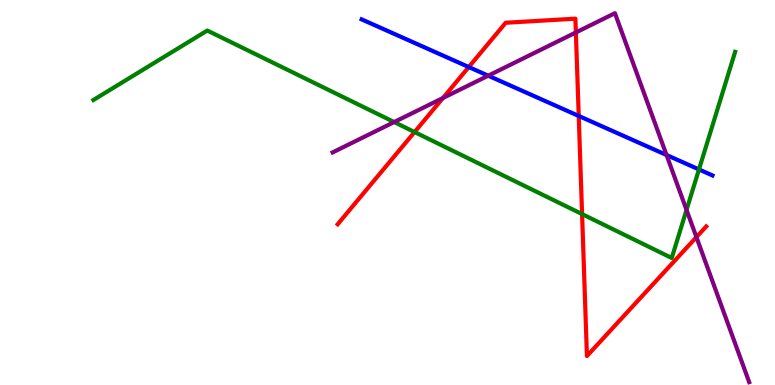[{'lines': ['blue', 'red'], 'intersections': [{'x': 6.05, 'y': 8.26}, {'x': 7.47, 'y': 6.99}]}, {'lines': ['green', 'red'], 'intersections': [{'x': 5.35, 'y': 6.57}, {'x': 7.51, 'y': 4.44}]}, {'lines': ['purple', 'red'], 'intersections': [{'x': 5.72, 'y': 7.45}, {'x': 7.43, 'y': 9.16}, {'x': 8.99, 'y': 3.84}]}, {'lines': ['blue', 'green'], 'intersections': [{'x': 9.02, 'y': 5.6}]}, {'lines': ['blue', 'purple'], 'intersections': [{'x': 6.3, 'y': 8.03}, {'x': 8.6, 'y': 5.97}]}, {'lines': ['green', 'purple'], 'intersections': [{'x': 5.09, 'y': 6.83}, {'x': 8.86, 'y': 4.55}]}]